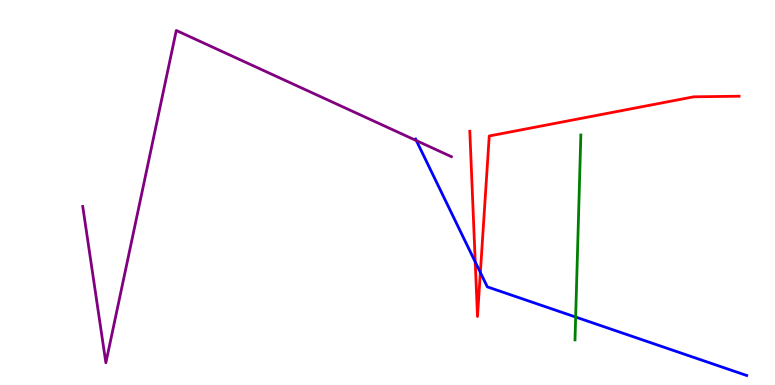[{'lines': ['blue', 'red'], 'intersections': [{'x': 6.13, 'y': 3.2}, {'x': 6.2, 'y': 2.92}]}, {'lines': ['green', 'red'], 'intersections': []}, {'lines': ['purple', 'red'], 'intersections': []}, {'lines': ['blue', 'green'], 'intersections': [{'x': 7.43, 'y': 1.77}]}, {'lines': ['blue', 'purple'], 'intersections': [{'x': 5.37, 'y': 6.35}]}, {'lines': ['green', 'purple'], 'intersections': []}]